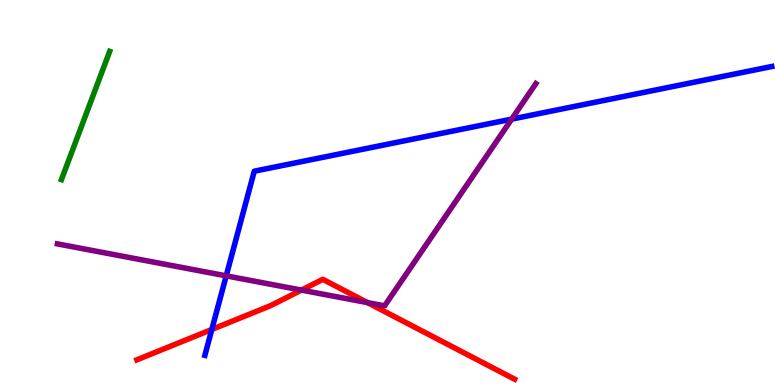[{'lines': ['blue', 'red'], 'intersections': [{'x': 2.73, 'y': 1.44}]}, {'lines': ['green', 'red'], 'intersections': []}, {'lines': ['purple', 'red'], 'intersections': [{'x': 3.89, 'y': 2.46}, {'x': 4.74, 'y': 2.14}]}, {'lines': ['blue', 'green'], 'intersections': []}, {'lines': ['blue', 'purple'], 'intersections': [{'x': 2.92, 'y': 2.83}, {'x': 6.6, 'y': 6.91}]}, {'lines': ['green', 'purple'], 'intersections': []}]